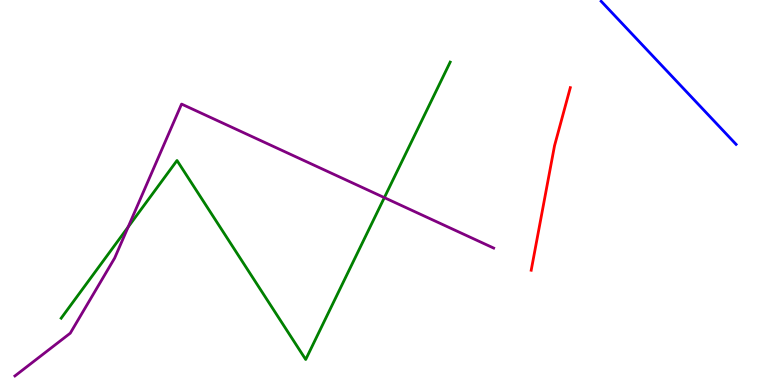[{'lines': ['blue', 'red'], 'intersections': []}, {'lines': ['green', 'red'], 'intersections': []}, {'lines': ['purple', 'red'], 'intersections': []}, {'lines': ['blue', 'green'], 'intersections': []}, {'lines': ['blue', 'purple'], 'intersections': []}, {'lines': ['green', 'purple'], 'intersections': [{'x': 1.65, 'y': 4.1}, {'x': 4.96, 'y': 4.87}]}]